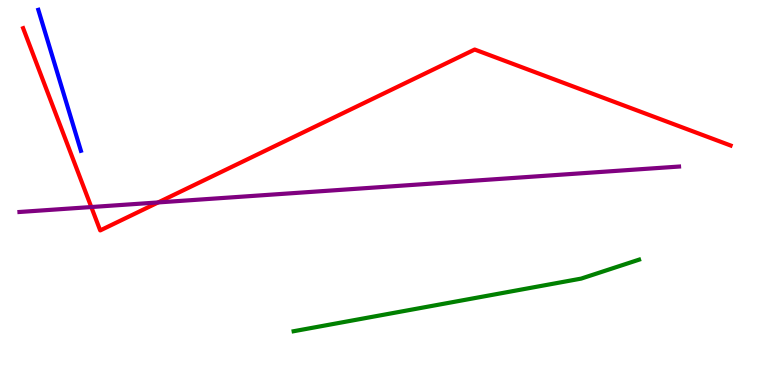[{'lines': ['blue', 'red'], 'intersections': []}, {'lines': ['green', 'red'], 'intersections': []}, {'lines': ['purple', 'red'], 'intersections': [{'x': 1.18, 'y': 4.62}, {'x': 2.04, 'y': 4.74}]}, {'lines': ['blue', 'green'], 'intersections': []}, {'lines': ['blue', 'purple'], 'intersections': []}, {'lines': ['green', 'purple'], 'intersections': []}]